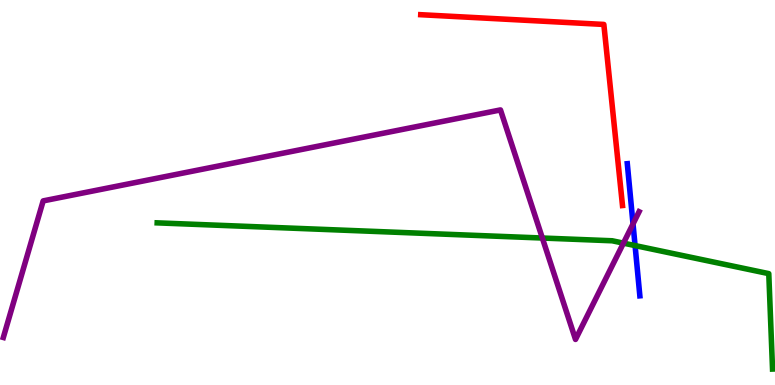[{'lines': ['blue', 'red'], 'intersections': []}, {'lines': ['green', 'red'], 'intersections': []}, {'lines': ['purple', 'red'], 'intersections': []}, {'lines': ['blue', 'green'], 'intersections': [{'x': 8.19, 'y': 3.62}]}, {'lines': ['blue', 'purple'], 'intersections': [{'x': 8.17, 'y': 4.18}]}, {'lines': ['green', 'purple'], 'intersections': [{'x': 7.0, 'y': 3.82}, {'x': 8.04, 'y': 3.68}]}]